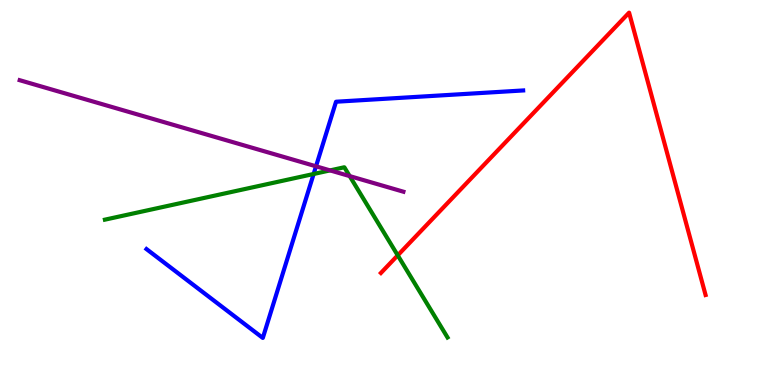[{'lines': ['blue', 'red'], 'intersections': []}, {'lines': ['green', 'red'], 'intersections': [{'x': 5.13, 'y': 3.37}]}, {'lines': ['purple', 'red'], 'intersections': []}, {'lines': ['blue', 'green'], 'intersections': [{'x': 4.05, 'y': 5.48}]}, {'lines': ['blue', 'purple'], 'intersections': [{'x': 4.08, 'y': 5.68}]}, {'lines': ['green', 'purple'], 'intersections': [{'x': 4.26, 'y': 5.57}, {'x': 4.51, 'y': 5.43}]}]